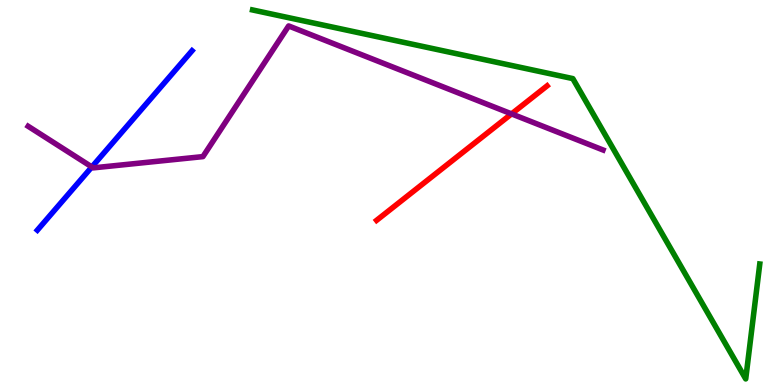[{'lines': ['blue', 'red'], 'intersections': []}, {'lines': ['green', 'red'], 'intersections': []}, {'lines': ['purple', 'red'], 'intersections': [{'x': 6.6, 'y': 7.04}]}, {'lines': ['blue', 'green'], 'intersections': []}, {'lines': ['blue', 'purple'], 'intersections': [{'x': 1.19, 'y': 5.66}]}, {'lines': ['green', 'purple'], 'intersections': []}]